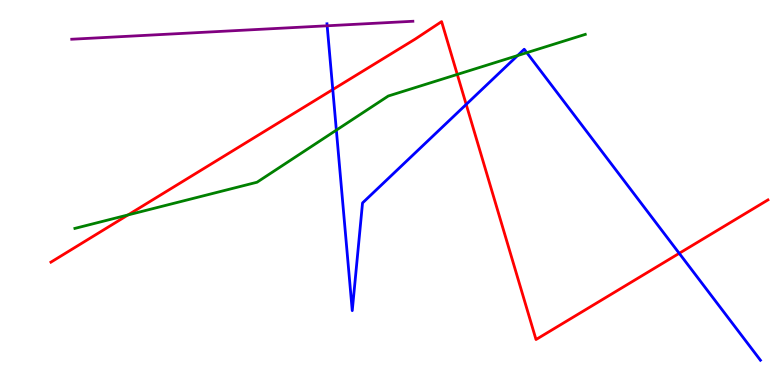[{'lines': ['blue', 'red'], 'intersections': [{'x': 4.29, 'y': 7.67}, {'x': 6.02, 'y': 7.29}, {'x': 8.76, 'y': 3.42}]}, {'lines': ['green', 'red'], 'intersections': [{'x': 1.65, 'y': 4.42}, {'x': 5.9, 'y': 8.07}]}, {'lines': ['purple', 'red'], 'intersections': []}, {'lines': ['blue', 'green'], 'intersections': [{'x': 4.34, 'y': 6.62}, {'x': 6.68, 'y': 8.56}, {'x': 6.8, 'y': 8.63}]}, {'lines': ['blue', 'purple'], 'intersections': [{'x': 4.22, 'y': 9.33}]}, {'lines': ['green', 'purple'], 'intersections': []}]